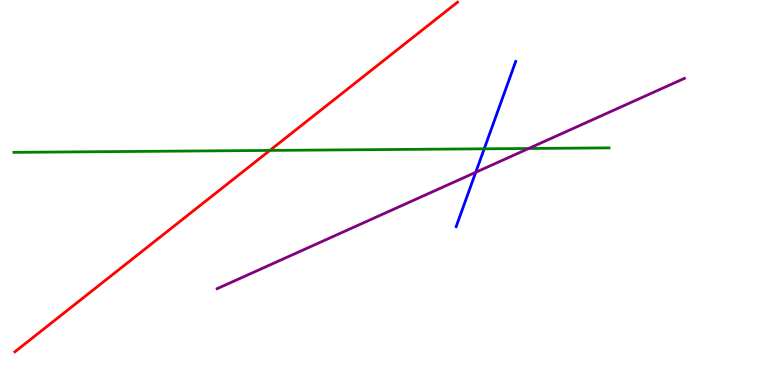[{'lines': ['blue', 'red'], 'intersections': []}, {'lines': ['green', 'red'], 'intersections': [{'x': 3.48, 'y': 6.09}]}, {'lines': ['purple', 'red'], 'intersections': []}, {'lines': ['blue', 'green'], 'intersections': [{'x': 6.25, 'y': 6.13}]}, {'lines': ['blue', 'purple'], 'intersections': [{'x': 6.14, 'y': 5.52}]}, {'lines': ['green', 'purple'], 'intersections': [{'x': 6.82, 'y': 6.14}]}]